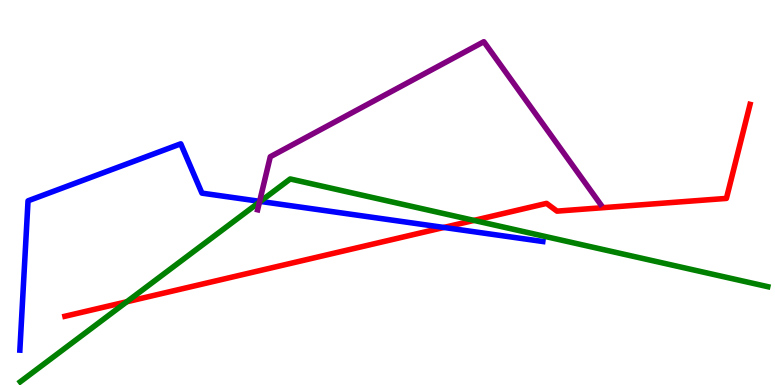[{'lines': ['blue', 'red'], 'intersections': [{'x': 5.73, 'y': 4.09}]}, {'lines': ['green', 'red'], 'intersections': [{'x': 1.64, 'y': 2.16}, {'x': 6.12, 'y': 4.28}]}, {'lines': ['purple', 'red'], 'intersections': []}, {'lines': ['blue', 'green'], 'intersections': [{'x': 3.36, 'y': 4.77}]}, {'lines': ['blue', 'purple'], 'intersections': [{'x': 3.35, 'y': 4.77}]}, {'lines': ['green', 'purple'], 'intersections': [{'x': 3.35, 'y': 4.75}]}]